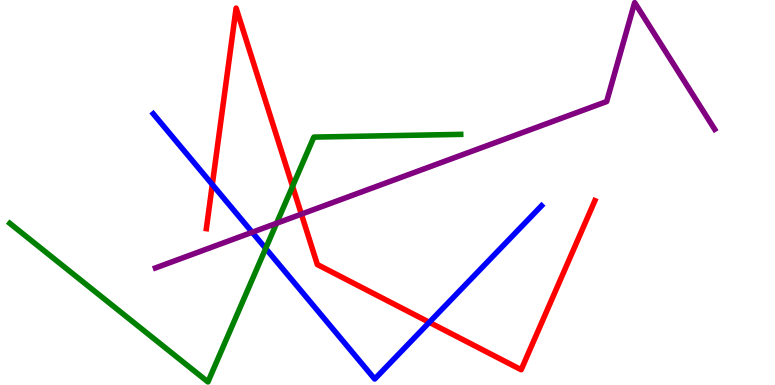[{'lines': ['blue', 'red'], 'intersections': [{'x': 2.74, 'y': 5.21}, {'x': 5.54, 'y': 1.63}]}, {'lines': ['green', 'red'], 'intersections': [{'x': 3.78, 'y': 5.16}]}, {'lines': ['purple', 'red'], 'intersections': [{'x': 3.89, 'y': 4.44}]}, {'lines': ['blue', 'green'], 'intersections': [{'x': 3.43, 'y': 3.55}]}, {'lines': ['blue', 'purple'], 'intersections': [{'x': 3.25, 'y': 3.97}]}, {'lines': ['green', 'purple'], 'intersections': [{'x': 3.57, 'y': 4.2}]}]